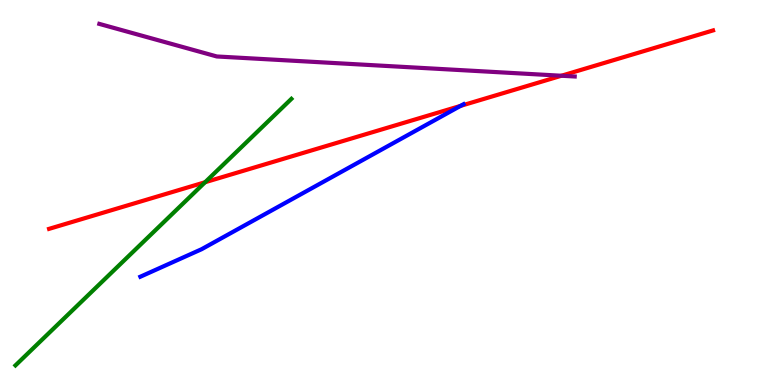[{'lines': ['blue', 'red'], 'intersections': [{'x': 5.94, 'y': 7.25}]}, {'lines': ['green', 'red'], 'intersections': [{'x': 2.65, 'y': 5.27}]}, {'lines': ['purple', 'red'], 'intersections': [{'x': 7.24, 'y': 8.03}]}, {'lines': ['blue', 'green'], 'intersections': []}, {'lines': ['blue', 'purple'], 'intersections': []}, {'lines': ['green', 'purple'], 'intersections': []}]